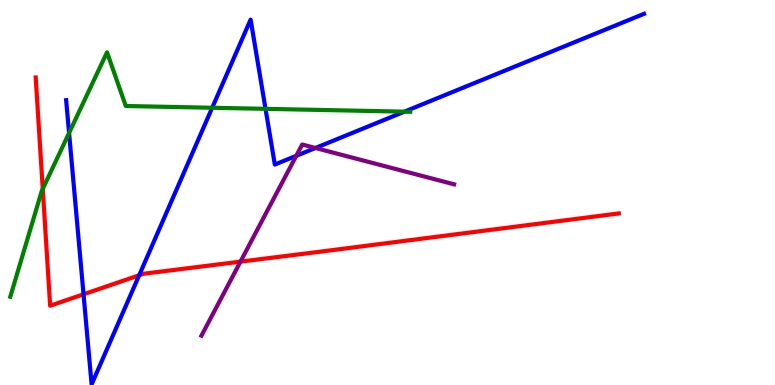[{'lines': ['blue', 'red'], 'intersections': [{'x': 1.08, 'y': 2.36}, {'x': 1.8, 'y': 2.85}]}, {'lines': ['green', 'red'], 'intersections': [{'x': 0.552, 'y': 5.09}]}, {'lines': ['purple', 'red'], 'intersections': [{'x': 3.1, 'y': 3.2}]}, {'lines': ['blue', 'green'], 'intersections': [{'x': 0.891, 'y': 6.55}, {'x': 2.74, 'y': 7.2}, {'x': 3.43, 'y': 7.17}, {'x': 5.22, 'y': 7.1}]}, {'lines': ['blue', 'purple'], 'intersections': [{'x': 3.82, 'y': 5.95}, {'x': 4.07, 'y': 6.16}]}, {'lines': ['green', 'purple'], 'intersections': []}]